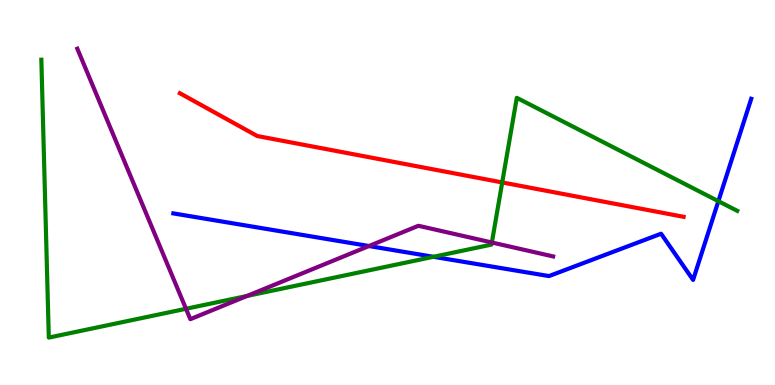[{'lines': ['blue', 'red'], 'intersections': []}, {'lines': ['green', 'red'], 'intersections': [{'x': 6.48, 'y': 5.26}]}, {'lines': ['purple', 'red'], 'intersections': []}, {'lines': ['blue', 'green'], 'intersections': [{'x': 5.59, 'y': 3.33}, {'x': 9.27, 'y': 4.77}]}, {'lines': ['blue', 'purple'], 'intersections': [{'x': 4.76, 'y': 3.61}]}, {'lines': ['green', 'purple'], 'intersections': [{'x': 2.4, 'y': 1.98}, {'x': 3.19, 'y': 2.31}, {'x': 6.35, 'y': 3.7}]}]